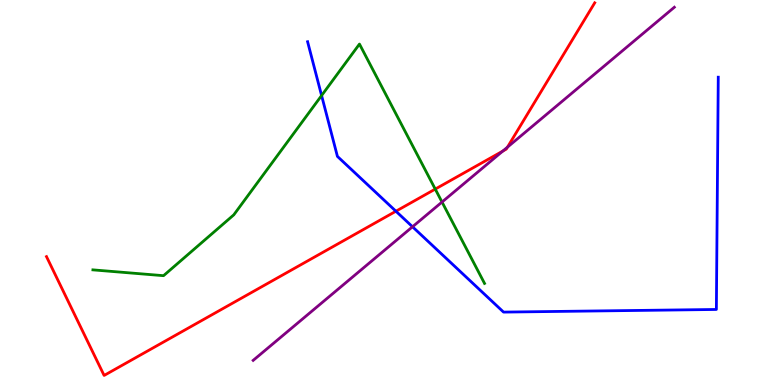[{'lines': ['blue', 'red'], 'intersections': [{'x': 5.11, 'y': 4.51}]}, {'lines': ['green', 'red'], 'intersections': [{'x': 5.62, 'y': 5.09}]}, {'lines': ['purple', 'red'], 'intersections': [{'x': 6.49, 'y': 6.08}, {'x': 6.55, 'y': 6.18}]}, {'lines': ['blue', 'green'], 'intersections': [{'x': 4.15, 'y': 7.52}]}, {'lines': ['blue', 'purple'], 'intersections': [{'x': 5.32, 'y': 4.11}]}, {'lines': ['green', 'purple'], 'intersections': [{'x': 5.7, 'y': 4.75}]}]